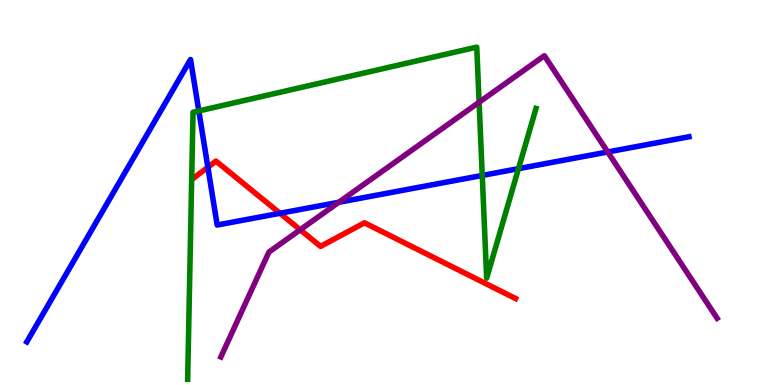[{'lines': ['blue', 'red'], 'intersections': [{'x': 2.68, 'y': 5.66}, {'x': 3.61, 'y': 4.46}]}, {'lines': ['green', 'red'], 'intersections': []}, {'lines': ['purple', 'red'], 'intersections': [{'x': 3.87, 'y': 4.03}]}, {'lines': ['blue', 'green'], 'intersections': [{'x': 2.57, 'y': 7.12}, {'x': 6.22, 'y': 5.44}, {'x': 6.69, 'y': 5.62}]}, {'lines': ['blue', 'purple'], 'intersections': [{'x': 4.37, 'y': 4.75}, {'x': 7.84, 'y': 6.05}]}, {'lines': ['green', 'purple'], 'intersections': [{'x': 6.18, 'y': 7.34}]}]